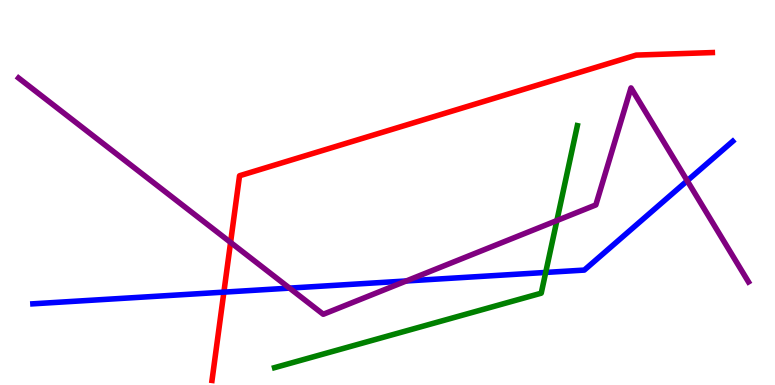[{'lines': ['blue', 'red'], 'intersections': [{'x': 2.89, 'y': 2.41}]}, {'lines': ['green', 'red'], 'intersections': []}, {'lines': ['purple', 'red'], 'intersections': [{'x': 2.98, 'y': 3.7}]}, {'lines': ['blue', 'green'], 'intersections': [{'x': 7.04, 'y': 2.92}]}, {'lines': ['blue', 'purple'], 'intersections': [{'x': 3.74, 'y': 2.52}, {'x': 5.24, 'y': 2.7}, {'x': 8.87, 'y': 5.3}]}, {'lines': ['green', 'purple'], 'intersections': [{'x': 7.19, 'y': 4.27}]}]